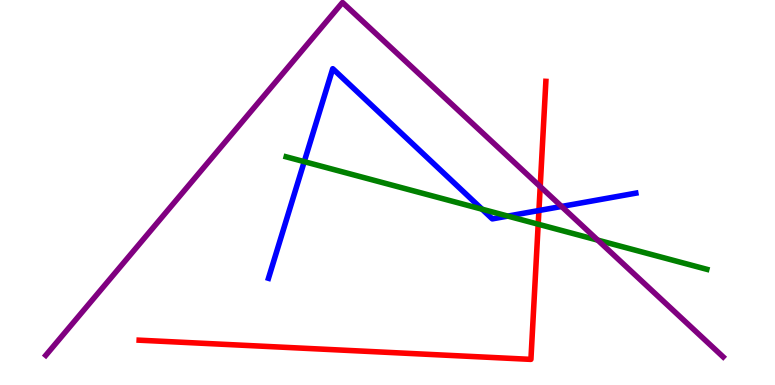[{'lines': ['blue', 'red'], 'intersections': [{'x': 6.95, 'y': 4.53}]}, {'lines': ['green', 'red'], 'intersections': [{'x': 6.94, 'y': 4.18}]}, {'lines': ['purple', 'red'], 'intersections': [{'x': 6.97, 'y': 5.15}]}, {'lines': ['blue', 'green'], 'intersections': [{'x': 3.93, 'y': 5.8}, {'x': 6.22, 'y': 4.57}, {'x': 6.55, 'y': 4.39}]}, {'lines': ['blue', 'purple'], 'intersections': [{'x': 7.25, 'y': 4.64}]}, {'lines': ['green', 'purple'], 'intersections': [{'x': 7.71, 'y': 3.76}]}]